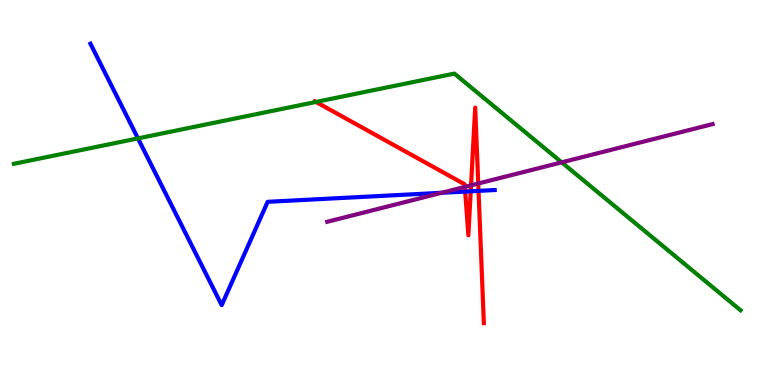[{'lines': ['blue', 'red'], 'intersections': [{'x': 6.0, 'y': 5.02}, {'x': 6.07, 'y': 5.03}, {'x': 6.17, 'y': 5.04}]}, {'lines': ['green', 'red'], 'intersections': [{'x': 4.08, 'y': 7.35}]}, {'lines': ['purple', 'red'], 'intersections': [{'x': 6.0, 'y': 5.15}, {'x': 6.08, 'y': 5.19}, {'x': 6.17, 'y': 5.23}]}, {'lines': ['blue', 'green'], 'intersections': [{'x': 1.78, 'y': 6.41}]}, {'lines': ['blue', 'purple'], 'intersections': [{'x': 5.7, 'y': 4.99}]}, {'lines': ['green', 'purple'], 'intersections': [{'x': 7.25, 'y': 5.78}]}]